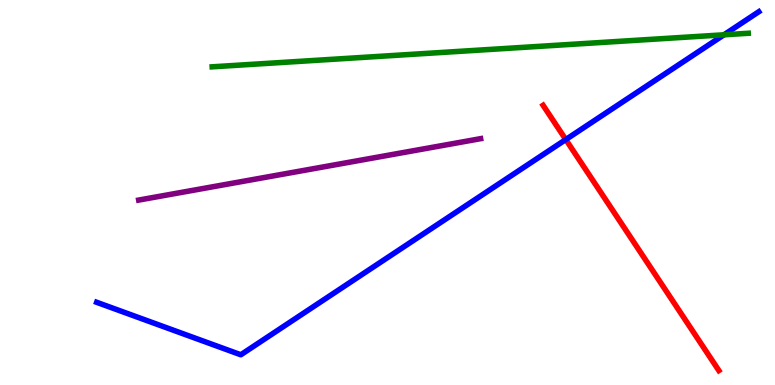[{'lines': ['blue', 'red'], 'intersections': [{'x': 7.3, 'y': 6.38}]}, {'lines': ['green', 'red'], 'intersections': []}, {'lines': ['purple', 'red'], 'intersections': []}, {'lines': ['blue', 'green'], 'intersections': [{'x': 9.34, 'y': 9.1}]}, {'lines': ['blue', 'purple'], 'intersections': []}, {'lines': ['green', 'purple'], 'intersections': []}]